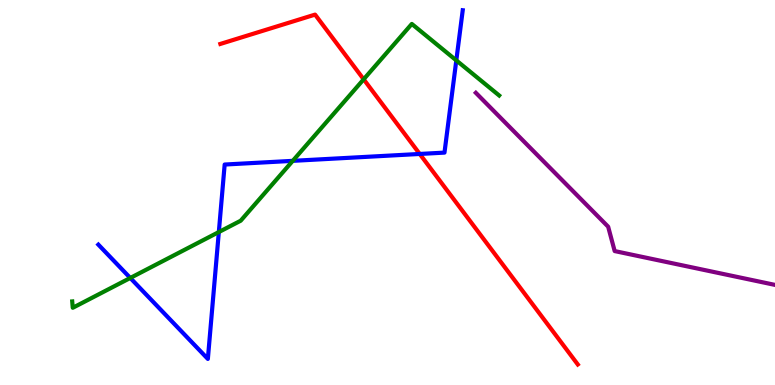[{'lines': ['blue', 'red'], 'intersections': [{'x': 5.42, 'y': 6.0}]}, {'lines': ['green', 'red'], 'intersections': [{'x': 4.69, 'y': 7.94}]}, {'lines': ['purple', 'red'], 'intersections': []}, {'lines': ['blue', 'green'], 'intersections': [{'x': 1.68, 'y': 2.78}, {'x': 2.82, 'y': 3.97}, {'x': 3.78, 'y': 5.82}, {'x': 5.89, 'y': 8.43}]}, {'lines': ['blue', 'purple'], 'intersections': []}, {'lines': ['green', 'purple'], 'intersections': []}]